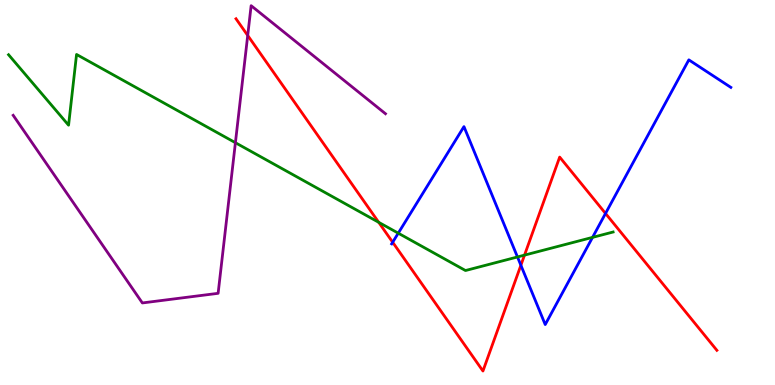[{'lines': ['blue', 'red'], 'intersections': [{'x': 5.07, 'y': 3.71}, {'x': 6.72, 'y': 3.11}, {'x': 7.81, 'y': 4.46}]}, {'lines': ['green', 'red'], 'intersections': [{'x': 4.89, 'y': 4.23}, {'x': 6.77, 'y': 3.37}]}, {'lines': ['purple', 'red'], 'intersections': [{'x': 3.2, 'y': 9.08}]}, {'lines': ['blue', 'green'], 'intersections': [{'x': 5.14, 'y': 3.94}, {'x': 6.68, 'y': 3.33}, {'x': 7.65, 'y': 3.83}]}, {'lines': ['blue', 'purple'], 'intersections': []}, {'lines': ['green', 'purple'], 'intersections': [{'x': 3.04, 'y': 6.29}]}]